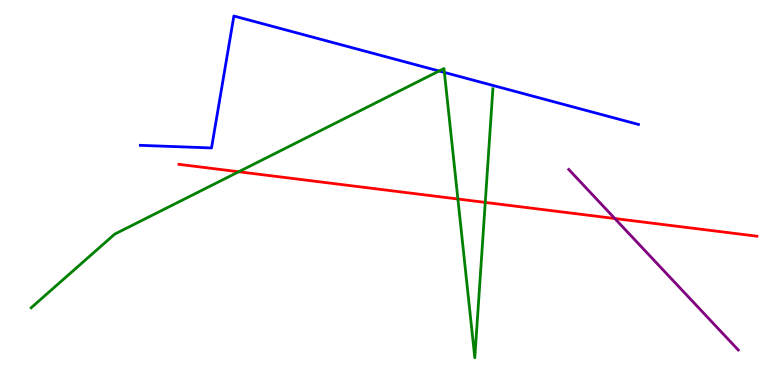[{'lines': ['blue', 'red'], 'intersections': []}, {'lines': ['green', 'red'], 'intersections': [{'x': 3.08, 'y': 5.54}, {'x': 5.91, 'y': 4.83}, {'x': 6.26, 'y': 4.74}]}, {'lines': ['purple', 'red'], 'intersections': [{'x': 7.93, 'y': 4.32}]}, {'lines': ['blue', 'green'], 'intersections': [{'x': 5.67, 'y': 8.16}, {'x': 5.73, 'y': 8.12}]}, {'lines': ['blue', 'purple'], 'intersections': []}, {'lines': ['green', 'purple'], 'intersections': []}]